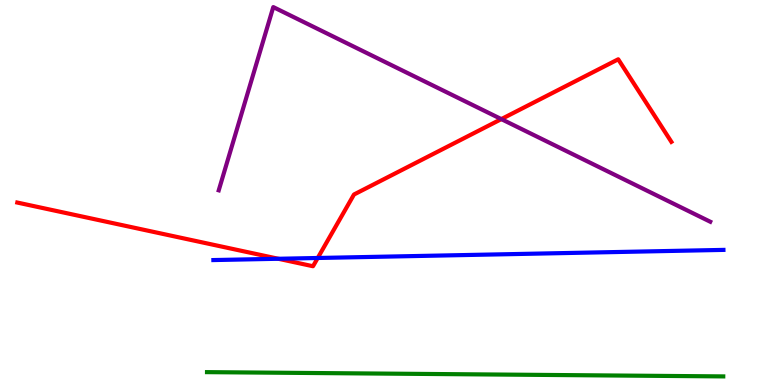[{'lines': ['blue', 'red'], 'intersections': [{'x': 3.59, 'y': 3.28}, {'x': 4.1, 'y': 3.3}]}, {'lines': ['green', 'red'], 'intersections': []}, {'lines': ['purple', 'red'], 'intersections': [{'x': 6.47, 'y': 6.91}]}, {'lines': ['blue', 'green'], 'intersections': []}, {'lines': ['blue', 'purple'], 'intersections': []}, {'lines': ['green', 'purple'], 'intersections': []}]